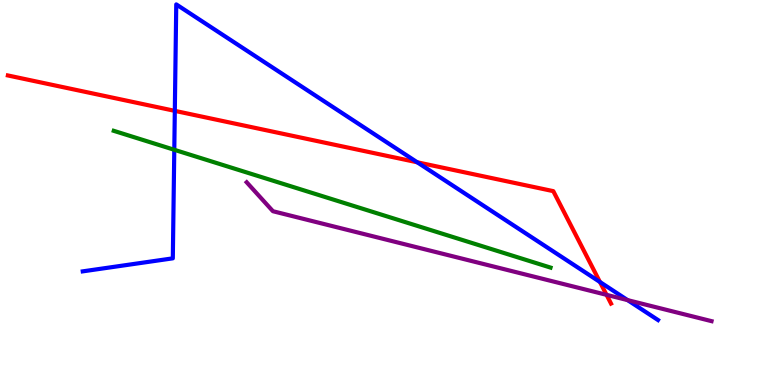[{'lines': ['blue', 'red'], 'intersections': [{'x': 2.26, 'y': 7.12}, {'x': 5.38, 'y': 5.78}, {'x': 7.74, 'y': 2.68}]}, {'lines': ['green', 'red'], 'intersections': []}, {'lines': ['purple', 'red'], 'intersections': [{'x': 7.83, 'y': 2.34}]}, {'lines': ['blue', 'green'], 'intersections': [{'x': 2.25, 'y': 6.11}]}, {'lines': ['blue', 'purple'], 'intersections': [{'x': 8.1, 'y': 2.2}]}, {'lines': ['green', 'purple'], 'intersections': []}]